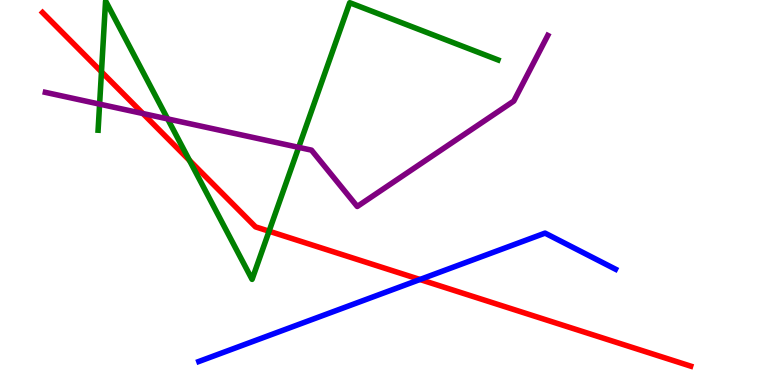[{'lines': ['blue', 'red'], 'intersections': [{'x': 5.42, 'y': 2.74}]}, {'lines': ['green', 'red'], 'intersections': [{'x': 1.31, 'y': 8.13}, {'x': 2.44, 'y': 5.83}, {'x': 3.47, 'y': 3.99}]}, {'lines': ['purple', 'red'], 'intersections': [{'x': 1.84, 'y': 7.05}]}, {'lines': ['blue', 'green'], 'intersections': []}, {'lines': ['blue', 'purple'], 'intersections': []}, {'lines': ['green', 'purple'], 'intersections': [{'x': 1.29, 'y': 7.3}, {'x': 2.16, 'y': 6.91}, {'x': 3.85, 'y': 6.17}]}]